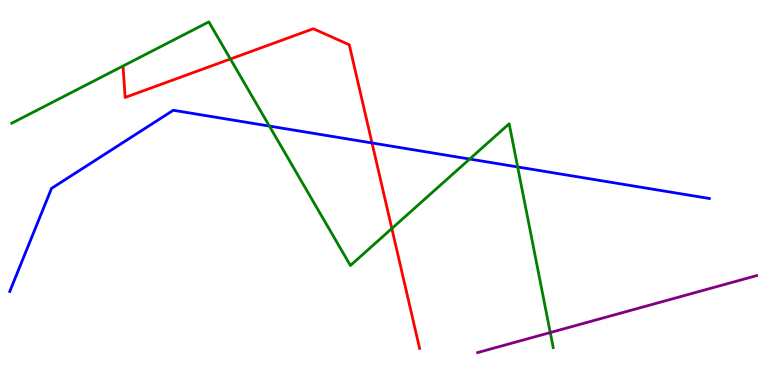[{'lines': ['blue', 'red'], 'intersections': [{'x': 4.8, 'y': 6.29}]}, {'lines': ['green', 'red'], 'intersections': [{'x': 2.97, 'y': 8.47}, {'x': 5.06, 'y': 4.06}]}, {'lines': ['purple', 'red'], 'intersections': []}, {'lines': ['blue', 'green'], 'intersections': [{'x': 3.48, 'y': 6.73}, {'x': 6.06, 'y': 5.87}, {'x': 6.68, 'y': 5.66}]}, {'lines': ['blue', 'purple'], 'intersections': []}, {'lines': ['green', 'purple'], 'intersections': [{'x': 7.1, 'y': 1.36}]}]